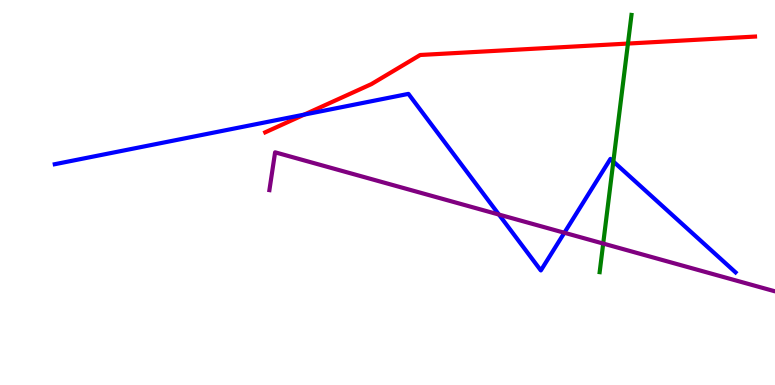[{'lines': ['blue', 'red'], 'intersections': [{'x': 3.93, 'y': 7.02}]}, {'lines': ['green', 'red'], 'intersections': [{'x': 8.1, 'y': 8.87}]}, {'lines': ['purple', 'red'], 'intersections': []}, {'lines': ['blue', 'green'], 'intersections': [{'x': 7.91, 'y': 5.8}]}, {'lines': ['blue', 'purple'], 'intersections': [{'x': 6.44, 'y': 4.43}, {'x': 7.28, 'y': 3.95}]}, {'lines': ['green', 'purple'], 'intersections': [{'x': 7.78, 'y': 3.67}]}]